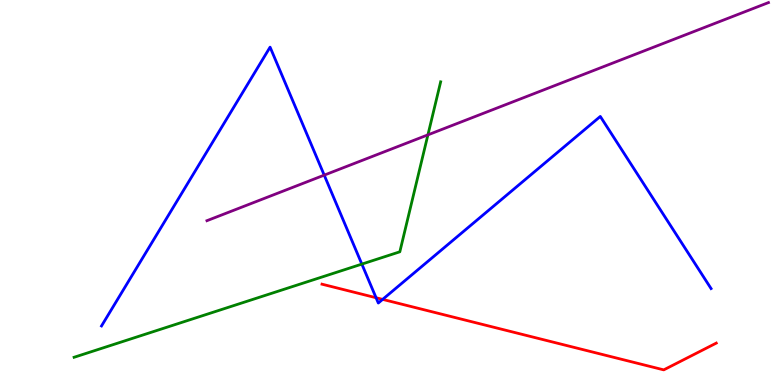[{'lines': ['blue', 'red'], 'intersections': [{'x': 4.85, 'y': 2.27}, {'x': 4.94, 'y': 2.22}]}, {'lines': ['green', 'red'], 'intersections': []}, {'lines': ['purple', 'red'], 'intersections': []}, {'lines': ['blue', 'green'], 'intersections': [{'x': 4.67, 'y': 3.14}]}, {'lines': ['blue', 'purple'], 'intersections': [{'x': 4.18, 'y': 5.45}]}, {'lines': ['green', 'purple'], 'intersections': [{'x': 5.52, 'y': 6.5}]}]